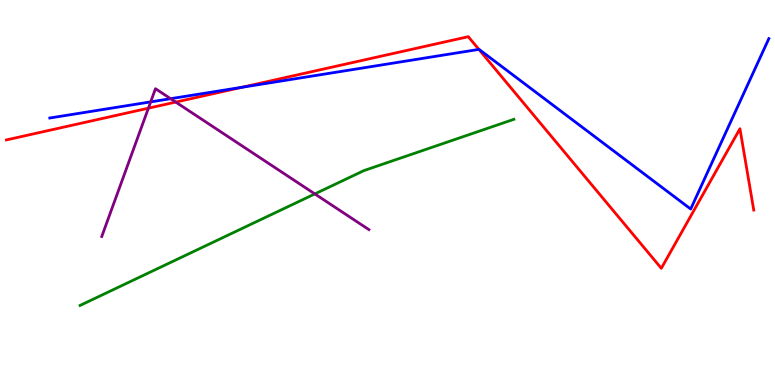[{'lines': ['blue', 'red'], 'intersections': [{'x': 3.12, 'y': 7.73}, {'x': 6.18, 'y': 8.72}]}, {'lines': ['green', 'red'], 'intersections': []}, {'lines': ['purple', 'red'], 'intersections': [{'x': 1.91, 'y': 7.19}, {'x': 2.27, 'y': 7.35}]}, {'lines': ['blue', 'green'], 'intersections': []}, {'lines': ['blue', 'purple'], 'intersections': [{'x': 1.94, 'y': 7.35}, {'x': 2.2, 'y': 7.44}]}, {'lines': ['green', 'purple'], 'intersections': [{'x': 4.06, 'y': 4.96}]}]